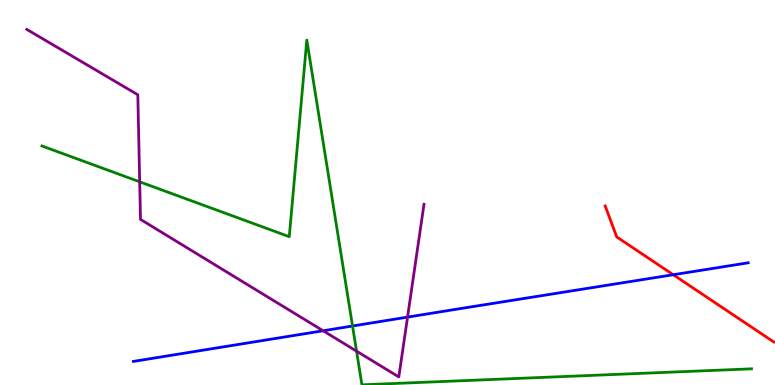[{'lines': ['blue', 'red'], 'intersections': [{'x': 8.69, 'y': 2.86}]}, {'lines': ['green', 'red'], 'intersections': []}, {'lines': ['purple', 'red'], 'intersections': []}, {'lines': ['blue', 'green'], 'intersections': [{'x': 4.55, 'y': 1.53}]}, {'lines': ['blue', 'purple'], 'intersections': [{'x': 4.17, 'y': 1.41}, {'x': 5.26, 'y': 1.76}]}, {'lines': ['green', 'purple'], 'intersections': [{'x': 1.8, 'y': 5.28}, {'x': 4.6, 'y': 0.879}]}]